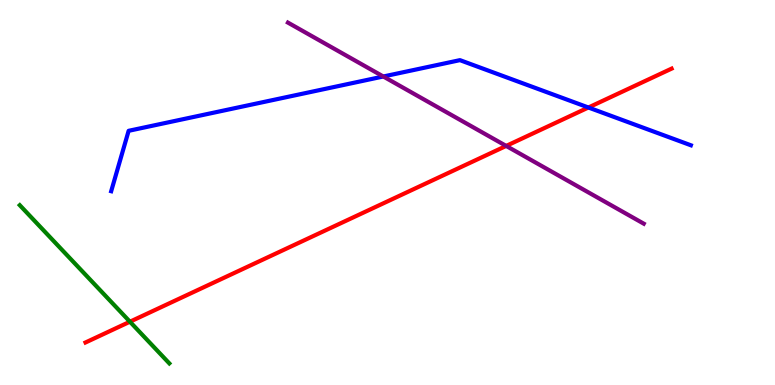[{'lines': ['blue', 'red'], 'intersections': [{'x': 7.59, 'y': 7.21}]}, {'lines': ['green', 'red'], 'intersections': [{'x': 1.68, 'y': 1.64}]}, {'lines': ['purple', 'red'], 'intersections': [{'x': 6.53, 'y': 6.21}]}, {'lines': ['blue', 'green'], 'intersections': []}, {'lines': ['blue', 'purple'], 'intersections': [{'x': 4.95, 'y': 8.01}]}, {'lines': ['green', 'purple'], 'intersections': []}]